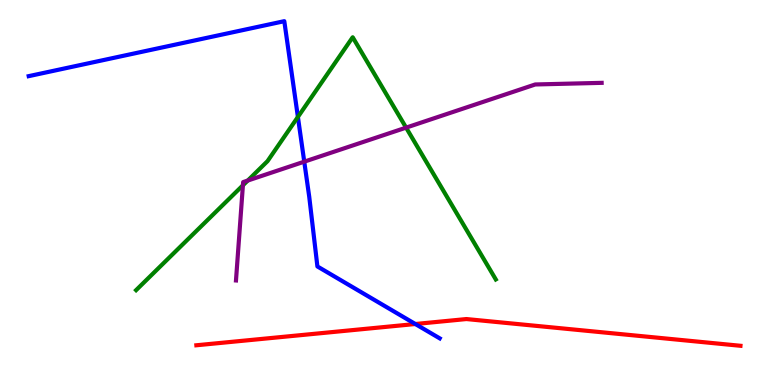[{'lines': ['blue', 'red'], 'intersections': [{'x': 5.36, 'y': 1.58}]}, {'lines': ['green', 'red'], 'intersections': []}, {'lines': ['purple', 'red'], 'intersections': []}, {'lines': ['blue', 'green'], 'intersections': [{'x': 3.84, 'y': 6.96}]}, {'lines': ['blue', 'purple'], 'intersections': [{'x': 3.93, 'y': 5.8}]}, {'lines': ['green', 'purple'], 'intersections': [{'x': 3.13, 'y': 5.19}, {'x': 3.2, 'y': 5.31}, {'x': 5.24, 'y': 6.68}]}]